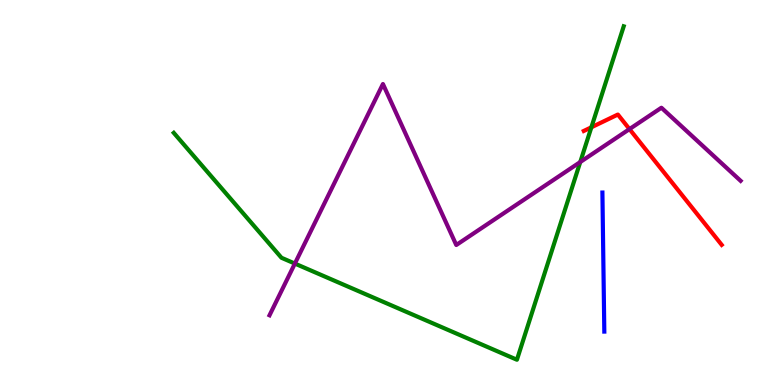[{'lines': ['blue', 'red'], 'intersections': []}, {'lines': ['green', 'red'], 'intersections': [{'x': 7.63, 'y': 6.69}]}, {'lines': ['purple', 'red'], 'intersections': [{'x': 8.12, 'y': 6.65}]}, {'lines': ['blue', 'green'], 'intersections': []}, {'lines': ['blue', 'purple'], 'intersections': []}, {'lines': ['green', 'purple'], 'intersections': [{'x': 3.8, 'y': 3.15}, {'x': 7.49, 'y': 5.79}]}]